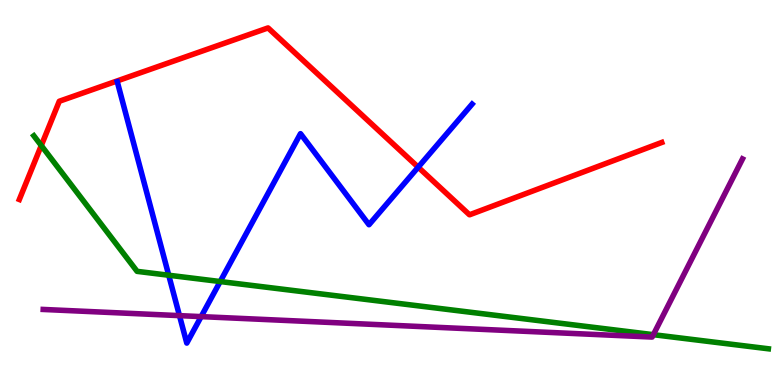[{'lines': ['blue', 'red'], 'intersections': [{'x': 5.4, 'y': 5.66}]}, {'lines': ['green', 'red'], 'intersections': [{'x': 0.533, 'y': 6.22}]}, {'lines': ['purple', 'red'], 'intersections': []}, {'lines': ['blue', 'green'], 'intersections': [{'x': 2.18, 'y': 2.85}, {'x': 2.84, 'y': 2.69}]}, {'lines': ['blue', 'purple'], 'intersections': [{'x': 2.32, 'y': 1.8}, {'x': 2.6, 'y': 1.78}]}, {'lines': ['green', 'purple'], 'intersections': [{'x': 8.43, 'y': 1.31}]}]